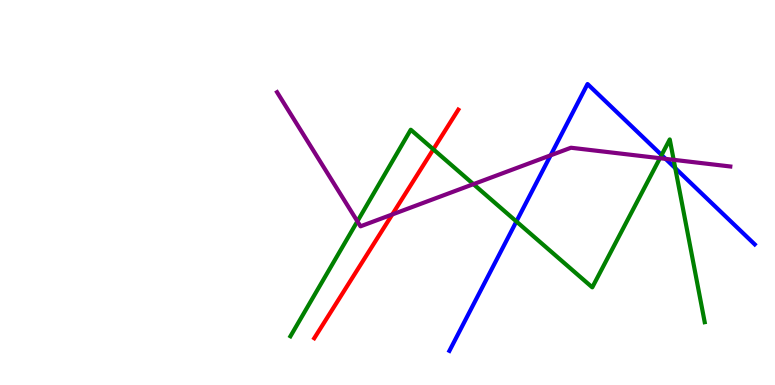[{'lines': ['blue', 'red'], 'intersections': []}, {'lines': ['green', 'red'], 'intersections': [{'x': 5.59, 'y': 6.12}]}, {'lines': ['purple', 'red'], 'intersections': [{'x': 5.06, 'y': 4.43}]}, {'lines': ['blue', 'green'], 'intersections': [{'x': 6.66, 'y': 4.25}, {'x': 8.54, 'y': 5.97}, {'x': 8.71, 'y': 5.63}]}, {'lines': ['blue', 'purple'], 'intersections': [{'x': 7.1, 'y': 5.97}, {'x': 8.59, 'y': 5.87}]}, {'lines': ['green', 'purple'], 'intersections': [{'x': 4.61, 'y': 4.25}, {'x': 6.11, 'y': 5.22}, {'x': 8.52, 'y': 5.89}, {'x': 8.69, 'y': 5.85}]}]